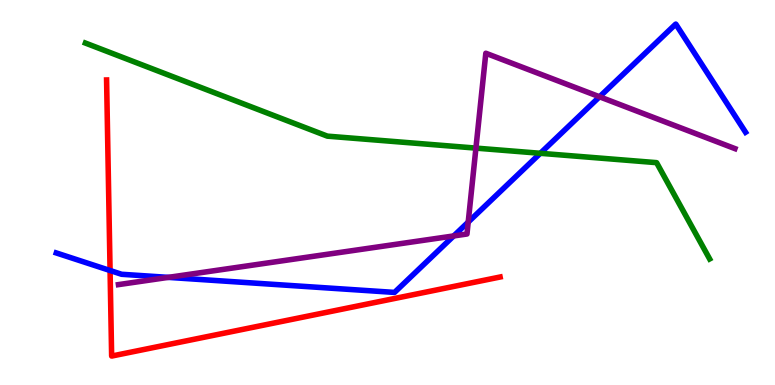[{'lines': ['blue', 'red'], 'intersections': [{'x': 1.42, 'y': 2.97}]}, {'lines': ['green', 'red'], 'intersections': []}, {'lines': ['purple', 'red'], 'intersections': []}, {'lines': ['blue', 'green'], 'intersections': [{'x': 6.97, 'y': 6.02}]}, {'lines': ['blue', 'purple'], 'intersections': [{'x': 2.17, 'y': 2.8}, {'x': 5.85, 'y': 3.87}, {'x': 6.04, 'y': 4.23}, {'x': 7.74, 'y': 7.49}]}, {'lines': ['green', 'purple'], 'intersections': [{'x': 6.14, 'y': 6.15}]}]